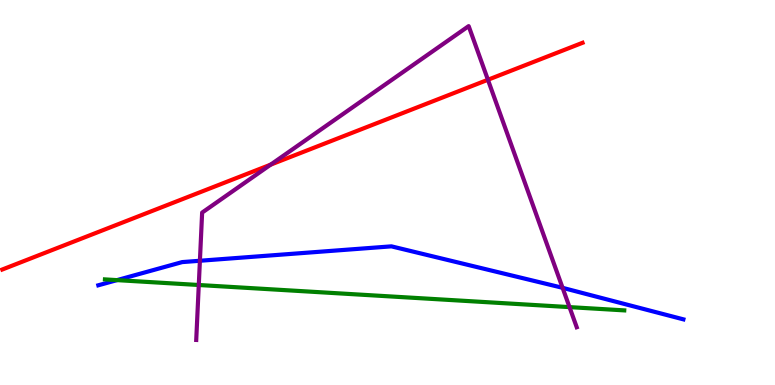[{'lines': ['blue', 'red'], 'intersections': []}, {'lines': ['green', 'red'], 'intersections': []}, {'lines': ['purple', 'red'], 'intersections': [{'x': 3.49, 'y': 5.72}, {'x': 6.3, 'y': 7.93}]}, {'lines': ['blue', 'green'], 'intersections': [{'x': 1.51, 'y': 2.72}]}, {'lines': ['blue', 'purple'], 'intersections': [{'x': 2.58, 'y': 3.23}, {'x': 7.26, 'y': 2.52}]}, {'lines': ['green', 'purple'], 'intersections': [{'x': 2.56, 'y': 2.6}, {'x': 7.35, 'y': 2.02}]}]